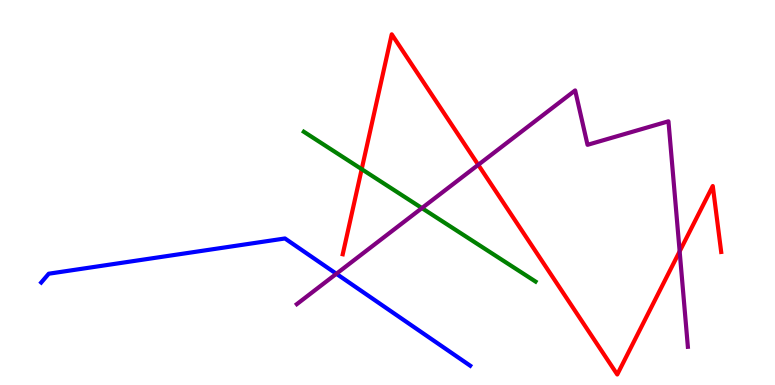[{'lines': ['blue', 'red'], 'intersections': []}, {'lines': ['green', 'red'], 'intersections': [{'x': 4.67, 'y': 5.61}]}, {'lines': ['purple', 'red'], 'intersections': [{'x': 6.17, 'y': 5.72}, {'x': 8.77, 'y': 3.47}]}, {'lines': ['blue', 'green'], 'intersections': []}, {'lines': ['blue', 'purple'], 'intersections': [{'x': 4.34, 'y': 2.89}]}, {'lines': ['green', 'purple'], 'intersections': [{'x': 5.44, 'y': 4.6}]}]